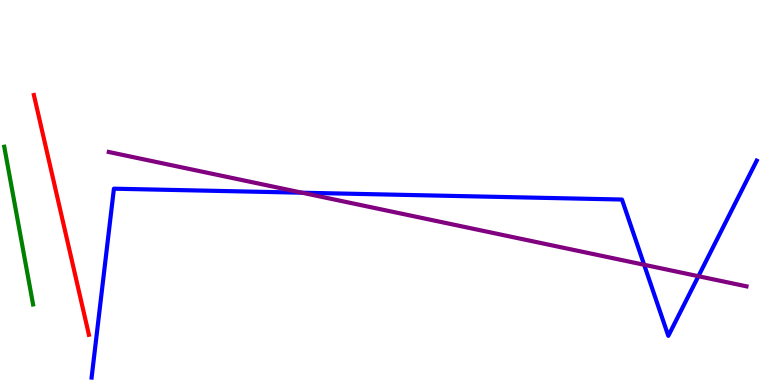[{'lines': ['blue', 'red'], 'intersections': []}, {'lines': ['green', 'red'], 'intersections': []}, {'lines': ['purple', 'red'], 'intersections': []}, {'lines': ['blue', 'green'], 'intersections': []}, {'lines': ['blue', 'purple'], 'intersections': [{'x': 3.9, 'y': 4.99}, {'x': 8.31, 'y': 3.12}, {'x': 9.01, 'y': 2.83}]}, {'lines': ['green', 'purple'], 'intersections': []}]